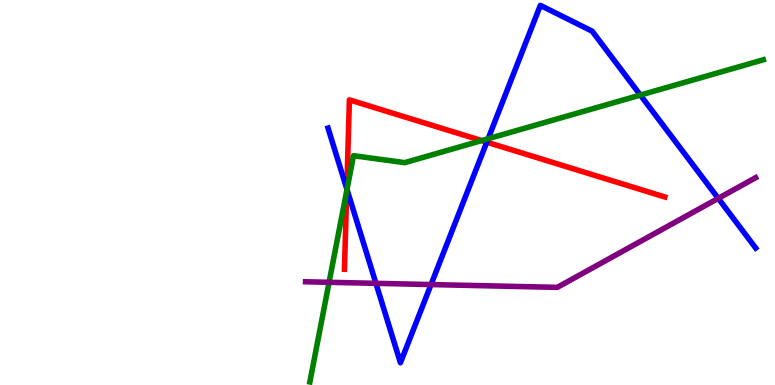[{'lines': ['blue', 'red'], 'intersections': [{'x': 4.47, 'y': 5.09}, {'x': 6.28, 'y': 6.31}]}, {'lines': ['green', 'red'], 'intersections': [{'x': 4.47, 'y': 5.05}, {'x': 6.22, 'y': 6.35}]}, {'lines': ['purple', 'red'], 'intersections': []}, {'lines': ['blue', 'green'], 'intersections': [{'x': 4.48, 'y': 5.08}, {'x': 6.3, 'y': 6.4}, {'x': 8.26, 'y': 7.53}]}, {'lines': ['blue', 'purple'], 'intersections': [{'x': 4.85, 'y': 2.64}, {'x': 5.56, 'y': 2.61}, {'x': 9.27, 'y': 4.85}]}, {'lines': ['green', 'purple'], 'intersections': [{'x': 4.25, 'y': 2.67}]}]